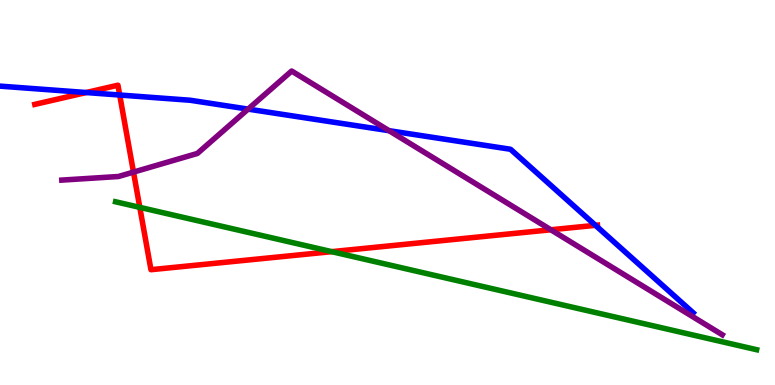[{'lines': ['blue', 'red'], 'intersections': [{'x': 1.11, 'y': 7.6}, {'x': 1.54, 'y': 7.53}, {'x': 7.68, 'y': 4.15}]}, {'lines': ['green', 'red'], 'intersections': [{'x': 1.8, 'y': 4.61}, {'x': 4.28, 'y': 3.46}]}, {'lines': ['purple', 'red'], 'intersections': [{'x': 1.72, 'y': 5.53}, {'x': 7.11, 'y': 4.03}]}, {'lines': ['blue', 'green'], 'intersections': []}, {'lines': ['blue', 'purple'], 'intersections': [{'x': 3.2, 'y': 7.17}, {'x': 5.02, 'y': 6.61}]}, {'lines': ['green', 'purple'], 'intersections': []}]